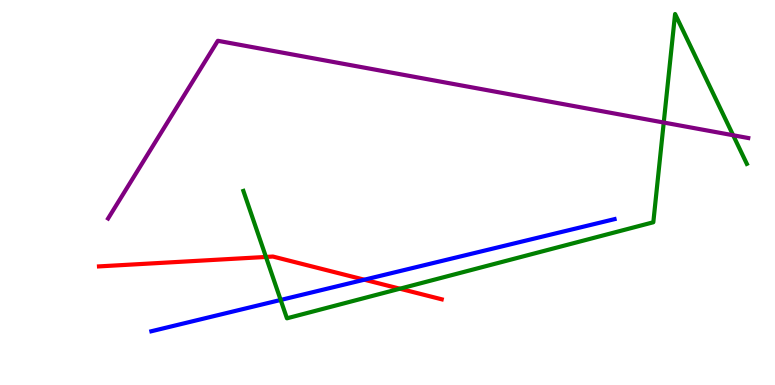[{'lines': ['blue', 'red'], 'intersections': [{'x': 4.7, 'y': 2.74}]}, {'lines': ['green', 'red'], 'intersections': [{'x': 3.43, 'y': 3.33}, {'x': 5.16, 'y': 2.5}]}, {'lines': ['purple', 'red'], 'intersections': []}, {'lines': ['blue', 'green'], 'intersections': [{'x': 3.62, 'y': 2.21}]}, {'lines': ['blue', 'purple'], 'intersections': []}, {'lines': ['green', 'purple'], 'intersections': [{'x': 8.56, 'y': 6.82}, {'x': 9.46, 'y': 6.49}]}]